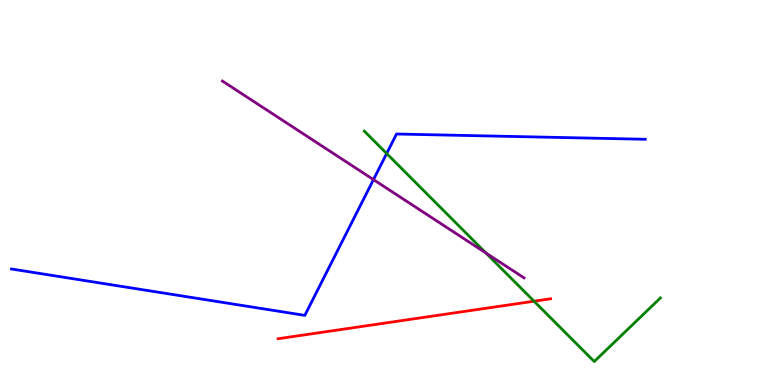[{'lines': ['blue', 'red'], 'intersections': []}, {'lines': ['green', 'red'], 'intersections': [{'x': 6.89, 'y': 2.18}]}, {'lines': ['purple', 'red'], 'intersections': []}, {'lines': ['blue', 'green'], 'intersections': [{'x': 4.99, 'y': 6.01}]}, {'lines': ['blue', 'purple'], 'intersections': [{'x': 4.82, 'y': 5.33}]}, {'lines': ['green', 'purple'], 'intersections': [{'x': 6.27, 'y': 3.43}]}]